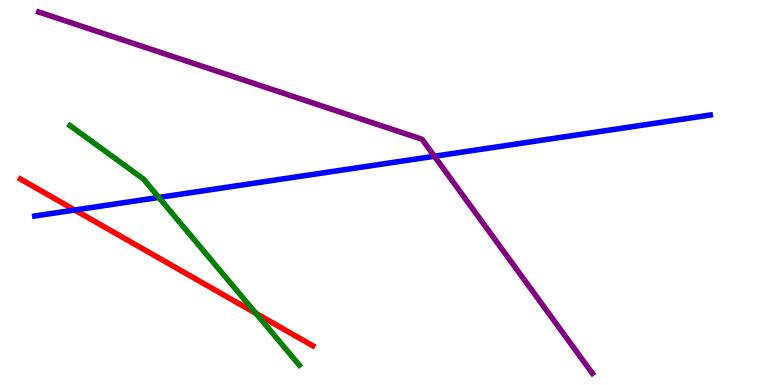[{'lines': ['blue', 'red'], 'intersections': [{'x': 0.964, 'y': 4.54}]}, {'lines': ['green', 'red'], 'intersections': [{'x': 3.3, 'y': 1.86}]}, {'lines': ['purple', 'red'], 'intersections': []}, {'lines': ['blue', 'green'], 'intersections': [{'x': 2.05, 'y': 4.87}]}, {'lines': ['blue', 'purple'], 'intersections': [{'x': 5.61, 'y': 5.94}]}, {'lines': ['green', 'purple'], 'intersections': []}]